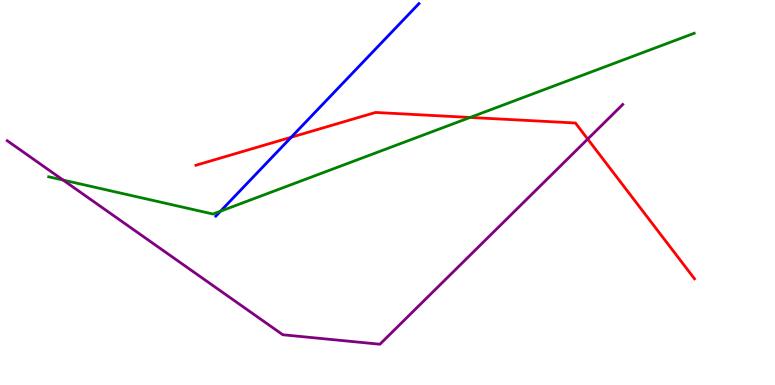[{'lines': ['blue', 'red'], 'intersections': [{'x': 3.76, 'y': 6.43}]}, {'lines': ['green', 'red'], 'intersections': [{'x': 6.07, 'y': 6.95}]}, {'lines': ['purple', 'red'], 'intersections': [{'x': 7.58, 'y': 6.39}]}, {'lines': ['blue', 'green'], 'intersections': [{'x': 2.85, 'y': 4.51}]}, {'lines': ['blue', 'purple'], 'intersections': []}, {'lines': ['green', 'purple'], 'intersections': [{'x': 0.814, 'y': 5.32}]}]